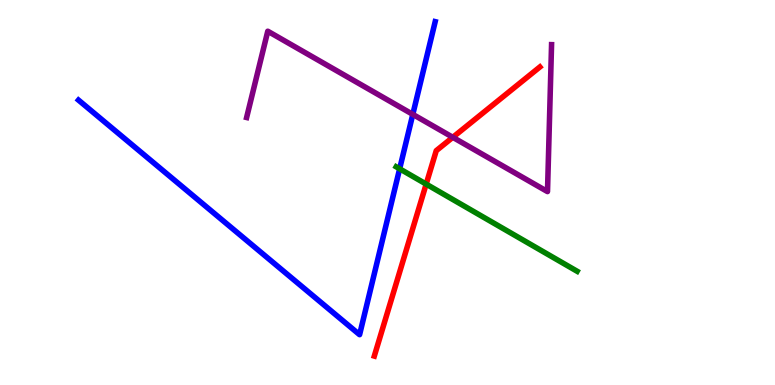[{'lines': ['blue', 'red'], 'intersections': []}, {'lines': ['green', 'red'], 'intersections': [{'x': 5.5, 'y': 5.22}]}, {'lines': ['purple', 'red'], 'intersections': [{'x': 5.84, 'y': 6.43}]}, {'lines': ['blue', 'green'], 'intersections': [{'x': 5.16, 'y': 5.62}]}, {'lines': ['blue', 'purple'], 'intersections': [{'x': 5.33, 'y': 7.03}]}, {'lines': ['green', 'purple'], 'intersections': []}]